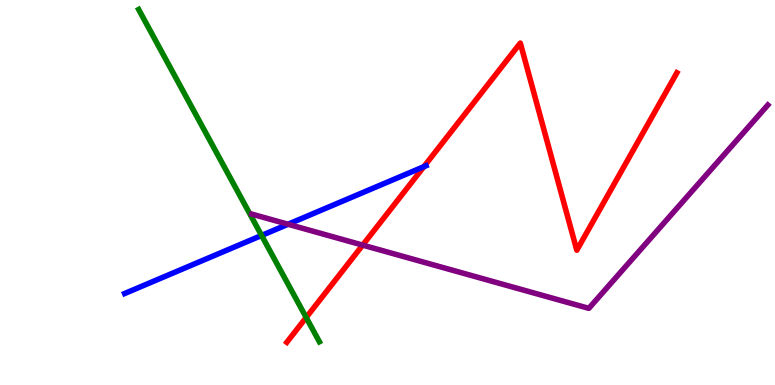[{'lines': ['blue', 'red'], 'intersections': [{'x': 5.47, 'y': 5.67}]}, {'lines': ['green', 'red'], 'intersections': [{'x': 3.95, 'y': 1.75}]}, {'lines': ['purple', 'red'], 'intersections': [{'x': 4.68, 'y': 3.63}]}, {'lines': ['blue', 'green'], 'intersections': [{'x': 3.38, 'y': 3.88}]}, {'lines': ['blue', 'purple'], 'intersections': [{'x': 3.72, 'y': 4.18}]}, {'lines': ['green', 'purple'], 'intersections': []}]